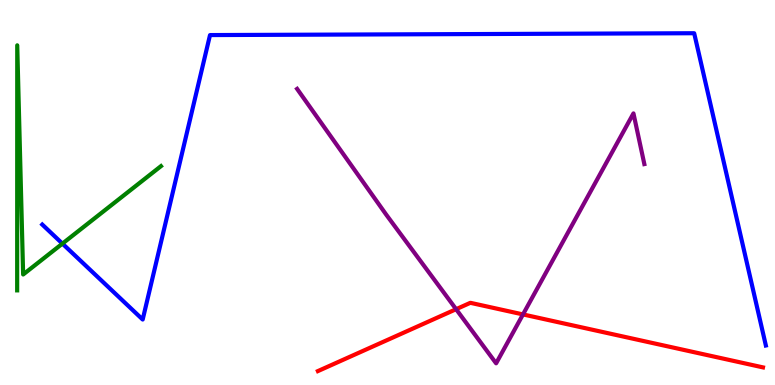[{'lines': ['blue', 'red'], 'intersections': []}, {'lines': ['green', 'red'], 'intersections': []}, {'lines': ['purple', 'red'], 'intersections': [{'x': 5.89, 'y': 1.97}, {'x': 6.75, 'y': 1.83}]}, {'lines': ['blue', 'green'], 'intersections': [{'x': 0.805, 'y': 3.67}]}, {'lines': ['blue', 'purple'], 'intersections': []}, {'lines': ['green', 'purple'], 'intersections': []}]